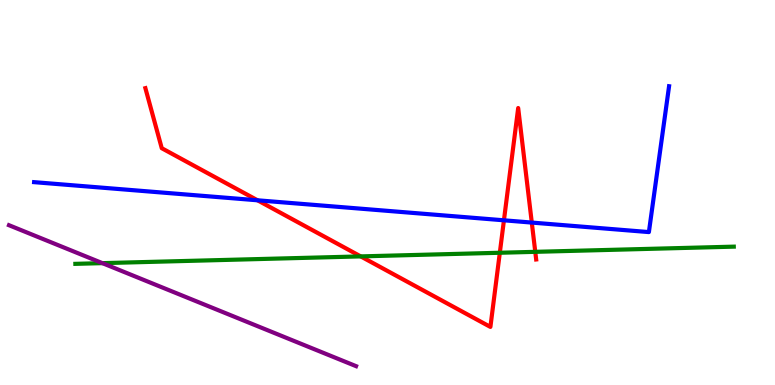[{'lines': ['blue', 'red'], 'intersections': [{'x': 3.32, 'y': 4.8}, {'x': 6.5, 'y': 4.28}, {'x': 6.86, 'y': 4.22}]}, {'lines': ['green', 'red'], 'intersections': [{'x': 4.65, 'y': 3.34}, {'x': 6.45, 'y': 3.43}, {'x': 6.91, 'y': 3.46}]}, {'lines': ['purple', 'red'], 'intersections': []}, {'lines': ['blue', 'green'], 'intersections': []}, {'lines': ['blue', 'purple'], 'intersections': []}, {'lines': ['green', 'purple'], 'intersections': [{'x': 1.32, 'y': 3.17}]}]